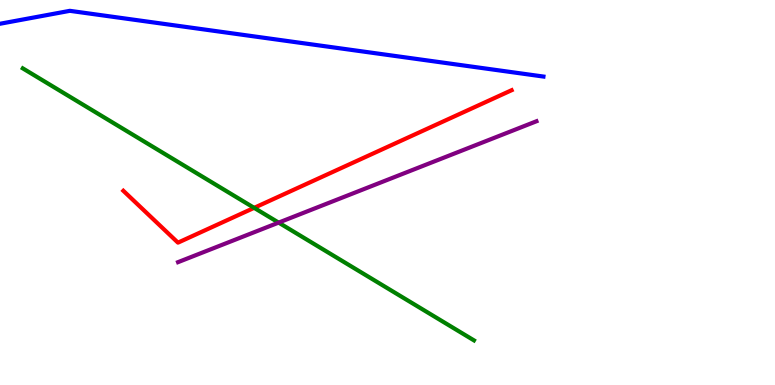[{'lines': ['blue', 'red'], 'intersections': []}, {'lines': ['green', 'red'], 'intersections': [{'x': 3.28, 'y': 4.6}]}, {'lines': ['purple', 'red'], 'intersections': []}, {'lines': ['blue', 'green'], 'intersections': []}, {'lines': ['blue', 'purple'], 'intersections': []}, {'lines': ['green', 'purple'], 'intersections': [{'x': 3.6, 'y': 4.22}]}]